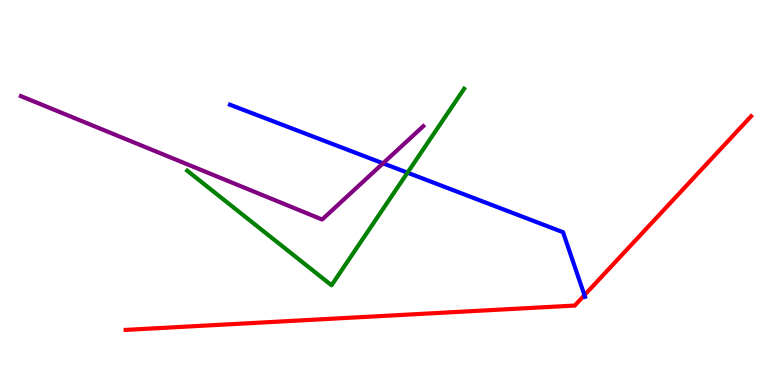[{'lines': ['blue', 'red'], 'intersections': [{'x': 7.54, 'y': 2.33}]}, {'lines': ['green', 'red'], 'intersections': []}, {'lines': ['purple', 'red'], 'intersections': []}, {'lines': ['blue', 'green'], 'intersections': [{'x': 5.26, 'y': 5.51}]}, {'lines': ['blue', 'purple'], 'intersections': [{'x': 4.94, 'y': 5.76}]}, {'lines': ['green', 'purple'], 'intersections': []}]